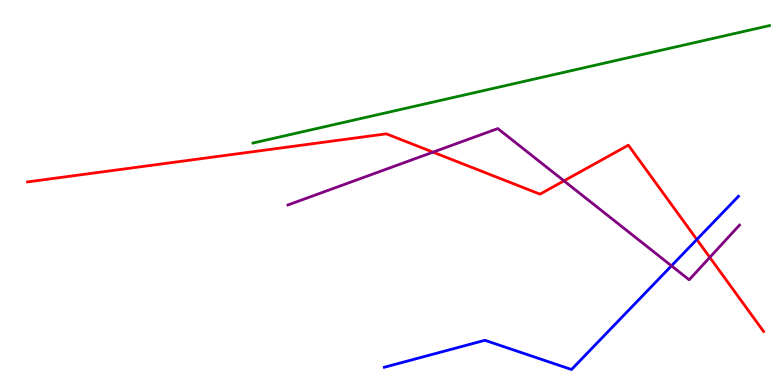[{'lines': ['blue', 'red'], 'intersections': [{'x': 8.99, 'y': 3.78}]}, {'lines': ['green', 'red'], 'intersections': []}, {'lines': ['purple', 'red'], 'intersections': [{'x': 5.59, 'y': 6.05}, {'x': 7.28, 'y': 5.3}, {'x': 9.16, 'y': 3.31}]}, {'lines': ['blue', 'green'], 'intersections': []}, {'lines': ['blue', 'purple'], 'intersections': [{'x': 8.66, 'y': 3.1}]}, {'lines': ['green', 'purple'], 'intersections': []}]